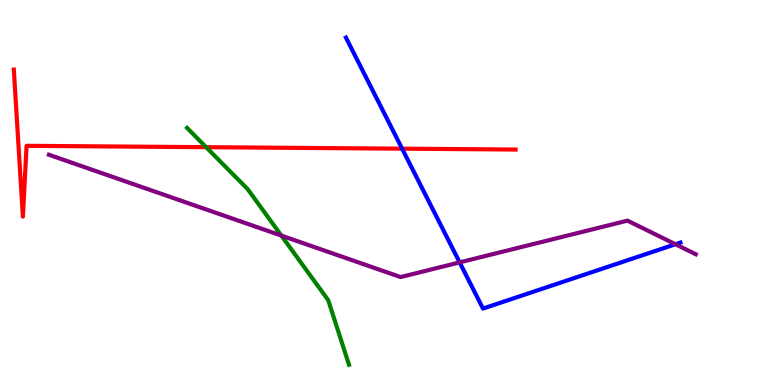[{'lines': ['blue', 'red'], 'intersections': [{'x': 5.19, 'y': 6.14}]}, {'lines': ['green', 'red'], 'intersections': [{'x': 2.66, 'y': 6.18}]}, {'lines': ['purple', 'red'], 'intersections': []}, {'lines': ['blue', 'green'], 'intersections': []}, {'lines': ['blue', 'purple'], 'intersections': [{'x': 5.93, 'y': 3.18}, {'x': 8.72, 'y': 3.66}]}, {'lines': ['green', 'purple'], 'intersections': [{'x': 3.63, 'y': 3.88}]}]